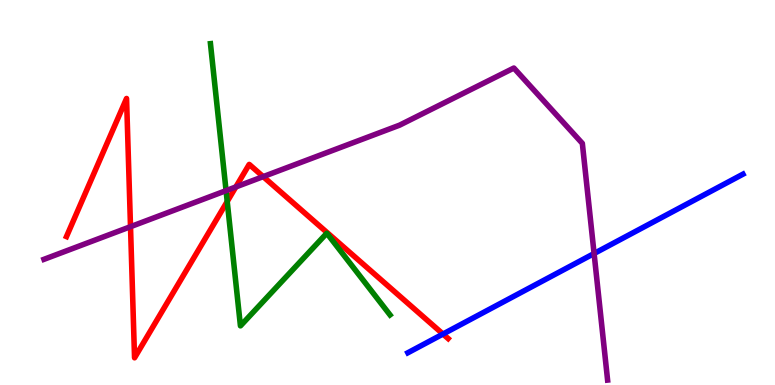[{'lines': ['blue', 'red'], 'intersections': [{'x': 5.72, 'y': 1.32}]}, {'lines': ['green', 'red'], 'intersections': [{'x': 2.93, 'y': 4.77}]}, {'lines': ['purple', 'red'], 'intersections': [{'x': 1.68, 'y': 4.11}, {'x': 3.04, 'y': 5.14}, {'x': 3.4, 'y': 5.41}]}, {'lines': ['blue', 'green'], 'intersections': []}, {'lines': ['blue', 'purple'], 'intersections': [{'x': 7.67, 'y': 3.42}]}, {'lines': ['green', 'purple'], 'intersections': [{'x': 2.92, 'y': 5.05}]}]